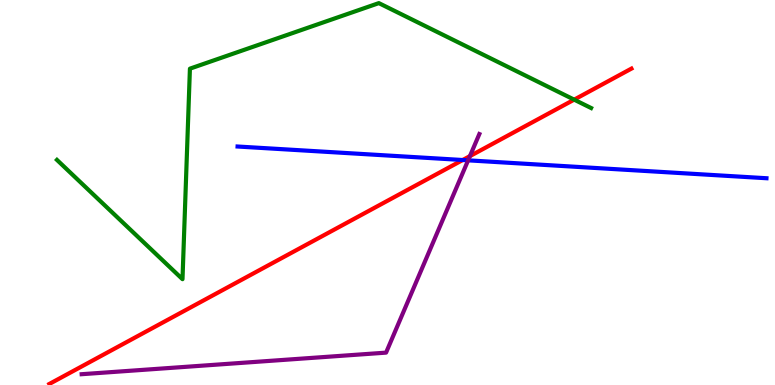[{'lines': ['blue', 'red'], 'intersections': [{'x': 5.97, 'y': 5.84}]}, {'lines': ['green', 'red'], 'intersections': [{'x': 7.41, 'y': 7.41}]}, {'lines': ['purple', 'red'], 'intersections': [{'x': 6.06, 'y': 5.95}]}, {'lines': ['blue', 'green'], 'intersections': []}, {'lines': ['blue', 'purple'], 'intersections': [{'x': 6.04, 'y': 5.84}]}, {'lines': ['green', 'purple'], 'intersections': []}]